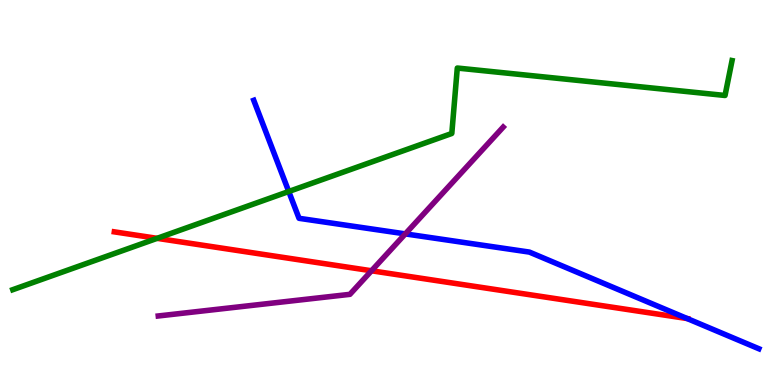[{'lines': ['blue', 'red'], 'intersections': [{'x': 8.87, 'y': 1.73}]}, {'lines': ['green', 'red'], 'intersections': [{'x': 2.03, 'y': 3.81}]}, {'lines': ['purple', 'red'], 'intersections': [{'x': 4.79, 'y': 2.97}]}, {'lines': ['blue', 'green'], 'intersections': [{'x': 3.73, 'y': 5.03}]}, {'lines': ['blue', 'purple'], 'intersections': [{'x': 5.23, 'y': 3.92}]}, {'lines': ['green', 'purple'], 'intersections': []}]